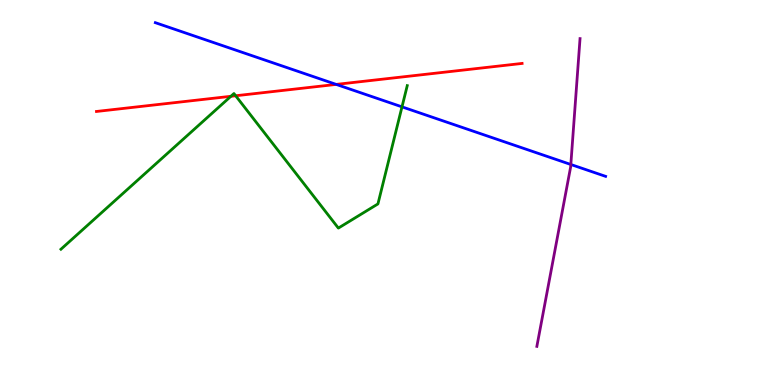[{'lines': ['blue', 'red'], 'intersections': [{'x': 4.34, 'y': 7.81}]}, {'lines': ['green', 'red'], 'intersections': [{'x': 2.98, 'y': 7.5}, {'x': 3.04, 'y': 7.51}]}, {'lines': ['purple', 'red'], 'intersections': []}, {'lines': ['blue', 'green'], 'intersections': [{'x': 5.19, 'y': 7.22}]}, {'lines': ['blue', 'purple'], 'intersections': [{'x': 7.37, 'y': 5.73}]}, {'lines': ['green', 'purple'], 'intersections': []}]